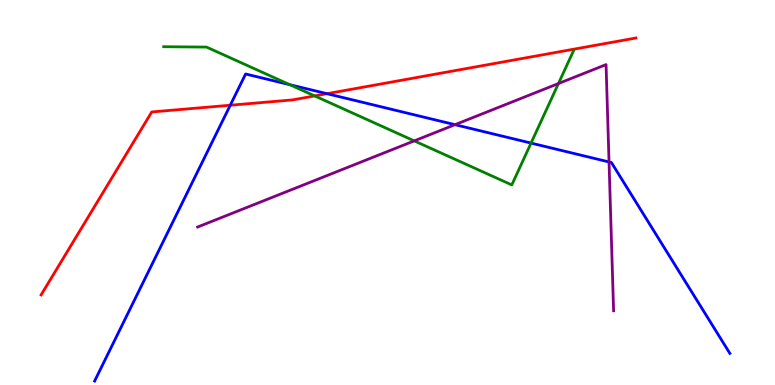[{'lines': ['blue', 'red'], 'intersections': [{'x': 2.97, 'y': 7.27}, {'x': 4.22, 'y': 7.57}]}, {'lines': ['green', 'red'], 'intersections': [{'x': 4.06, 'y': 7.51}]}, {'lines': ['purple', 'red'], 'intersections': []}, {'lines': ['blue', 'green'], 'intersections': [{'x': 3.74, 'y': 7.8}, {'x': 6.85, 'y': 6.28}]}, {'lines': ['blue', 'purple'], 'intersections': [{'x': 5.87, 'y': 6.76}, {'x': 7.86, 'y': 5.79}]}, {'lines': ['green', 'purple'], 'intersections': [{'x': 5.35, 'y': 6.34}, {'x': 7.21, 'y': 7.83}]}]